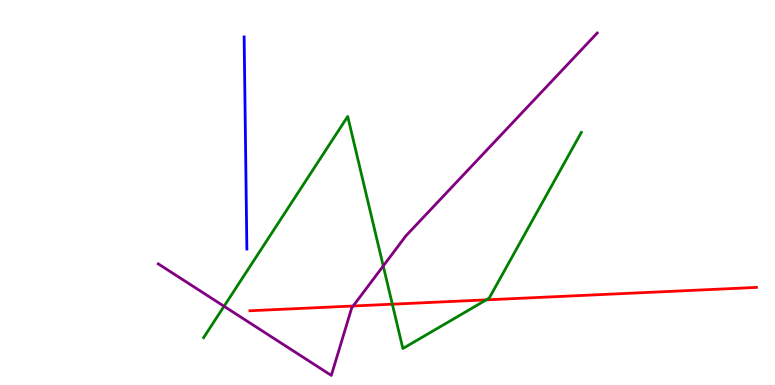[{'lines': ['blue', 'red'], 'intersections': []}, {'lines': ['green', 'red'], 'intersections': [{'x': 5.06, 'y': 2.1}, {'x': 6.27, 'y': 2.21}]}, {'lines': ['purple', 'red'], 'intersections': [{'x': 4.56, 'y': 2.05}]}, {'lines': ['blue', 'green'], 'intersections': []}, {'lines': ['blue', 'purple'], 'intersections': []}, {'lines': ['green', 'purple'], 'intersections': [{'x': 2.89, 'y': 2.04}, {'x': 4.95, 'y': 3.09}]}]